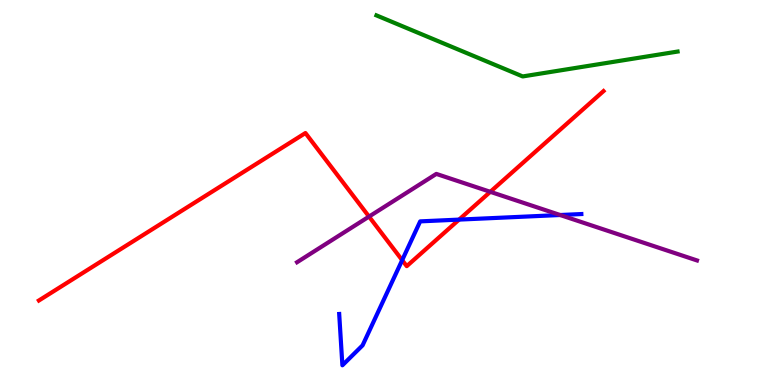[{'lines': ['blue', 'red'], 'intersections': [{'x': 5.19, 'y': 3.24}, {'x': 5.92, 'y': 4.3}]}, {'lines': ['green', 'red'], 'intersections': []}, {'lines': ['purple', 'red'], 'intersections': [{'x': 4.76, 'y': 4.37}, {'x': 6.33, 'y': 5.02}]}, {'lines': ['blue', 'green'], 'intersections': []}, {'lines': ['blue', 'purple'], 'intersections': [{'x': 7.23, 'y': 4.42}]}, {'lines': ['green', 'purple'], 'intersections': []}]